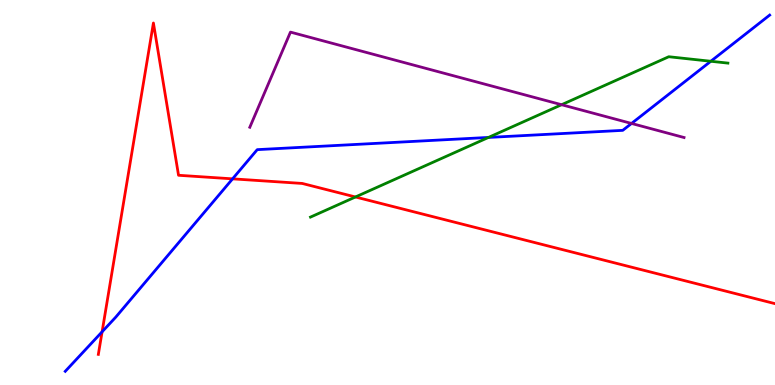[{'lines': ['blue', 'red'], 'intersections': [{'x': 1.32, 'y': 1.38}, {'x': 3.0, 'y': 5.35}]}, {'lines': ['green', 'red'], 'intersections': [{'x': 4.59, 'y': 4.88}]}, {'lines': ['purple', 'red'], 'intersections': []}, {'lines': ['blue', 'green'], 'intersections': [{'x': 6.3, 'y': 6.43}, {'x': 9.17, 'y': 8.41}]}, {'lines': ['blue', 'purple'], 'intersections': [{'x': 8.15, 'y': 6.79}]}, {'lines': ['green', 'purple'], 'intersections': [{'x': 7.25, 'y': 7.28}]}]